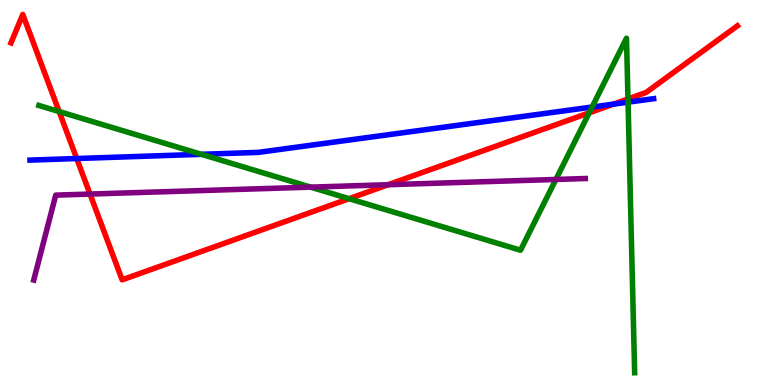[{'lines': ['blue', 'red'], 'intersections': [{'x': 0.99, 'y': 5.88}, {'x': 7.92, 'y': 7.29}]}, {'lines': ['green', 'red'], 'intersections': [{'x': 0.763, 'y': 7.1}, {'x': 4.5, 'y': 4.84}, {'x': 7.6, 'y': 7.07}, {'x': 8.1, 'y': 7.43}]}, {'lines': ['purple', 'red'], 'intersections': [{'x': 1.16, 'y': 4.96}, {'x': 5.01, 'y': 5.2}]}, {'lines': ['blue', 'green'], 'intersections': [{'x': 2.6, 'y': 5.99}, {'x': 7.64, 'y': 7.22}, {'x': 8.1, 'y': 7.35}]}, {'lines': ['blue', 'purple'], 'intersections': []}, {'lines': ['green', 'purple'], 'intersections': [{'x': 4.01, 'y': 5.14}, {'x': 7.17, 'y': 5.34}]}]